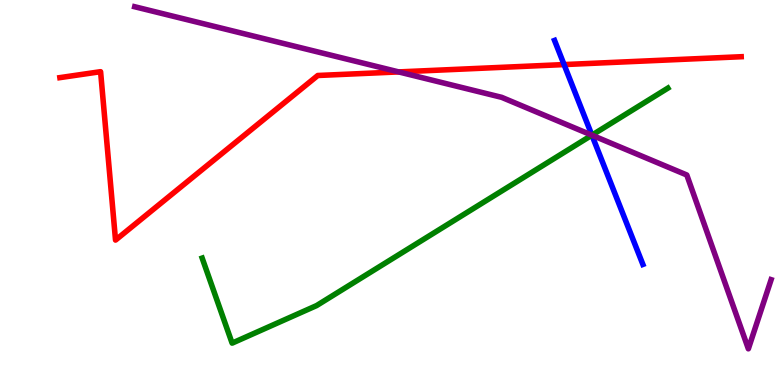[{'lines': ['blue', 'red'], 'intersections': [{'x': 7.28, 'y': 8.32}]}, {'lines': ['green', 'red'], 'intersections': []}, {'lines': ['purple', 'red'], 'intersections': [{'x': 5.14, 'y': 8.13}]}, {'lines': ['blue', 'green'], 'intersections': [{'x': 7.64, 'y': 6.49}]}, {'lines': ['blue', 'purple'], 'intersections': [{'x': 7.64, 'y': 6.49}]}, {'lines': ['green', 'purple'], 'intersections': [{'x': 7.64, 'y': 6.49}]}]